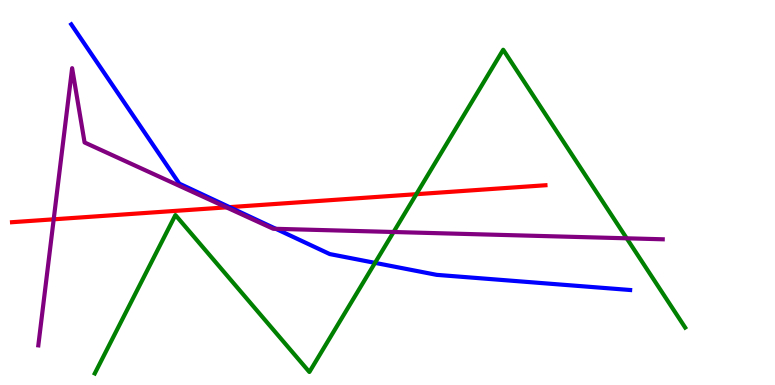[{'lines': ['blue', 'red'], 'intersections': [{'x': 2.96, 'y': 4.62}]}, {'lines': ['green', 'red'], 'intersections': [{'x': 5.37, 'y': 4.96}]}, {'lines': ['purple', 'red'], 'intersections': [{'x': 0.693, 'y': 4.3}, {'x': 2.92, 'y': 4.61}]}, {'lines': ['blue', 'green'], 'intersections': [{'x': 4.84, 'y': 3.17}]}, {'lines': ['blue', 'purple'], 'intersections': [{'x': 3.56, 'y': 4.06}]}, {'lines': ['green', 'purple'], 'intersections': [{'x': 5.08, 'y': 3.97}, {'x': 8.09, 'y': 3.81}]}]